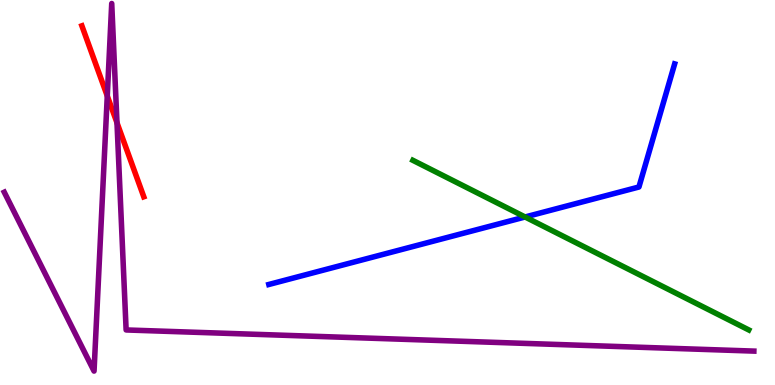[{'lines': ['blue', 'red'], 'intersections': []}, {'lines': ['green', 'red'], 'intersections': []}, {'lines': ['purple', 'red'], 'intersections': [{'x': 1.38, 'y': 7.51}, {'x': 1.51, 'y': 6.81}]}, {'lines': ['blue', 'green'], 'intersections': [{'x': 6.78, 'y': 4.36}]}, {'lines': ['blue', 'purple'], 'intersections': []}, {'lines': ['green', 'purple'], 'intersections': []}]